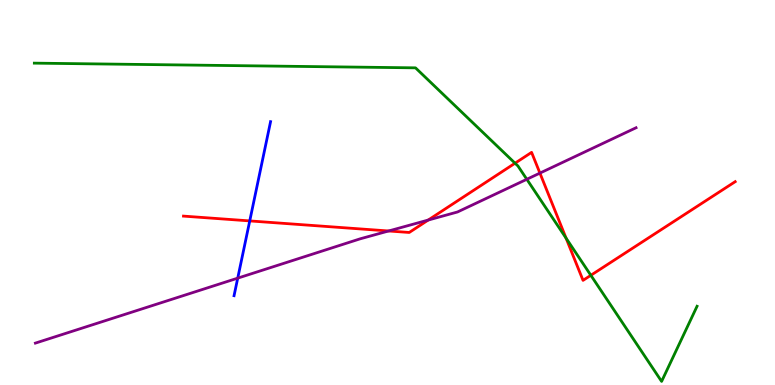[{'lines': ['blue', 'red'], 'intersections': [{'x': 3.22, 'y': 4.26}]}, {'lines': ['green', 'red'], 'intersections': [{'x': 6.65, 'y': 5.76}, {'x': 7.3, 'y': 3.81}, {'x': 7.62, 'y': 2.85}]}, {'lines': ['purple', 'red'], 'intersections': [{'x': 5.01, 'y': 4.0}, {'x': 5.53, 'y': 4.28}, {'x': 6.97, 'y': 5.5}]}, {'lines': ['blue', 'green'], 'intersections': []}, {'lines': ['blue', 'purple'], 'intersections': [{'x': 3.07, 'y': 2.78}]}, {'lines': ['green', 'purple'], 'intersections': [{'x': 6.8, 'y': 5.34}]}]